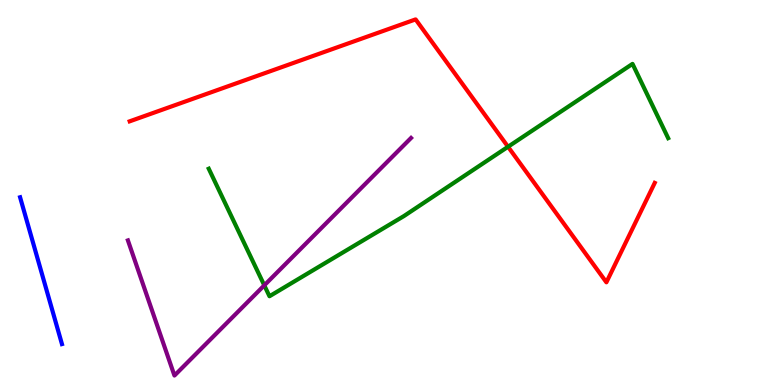[{'lines': ['blue', 'red'], 'intersections': []}, {'lines': ['green', 'red'], 'intersections': [{'x': 6.56, 'y': 6.19}]}, {'lines': ['purple', 'red'], 'intersections': []}, {'lines': ['blue', 'green'], 'intersections': []}, {'lines': ['blue', 'purple'], 'intersections': []}, {'lines': ['green', 'purple'], 'intersections': [{'x': 3.41, 'y': 2.59}]}]